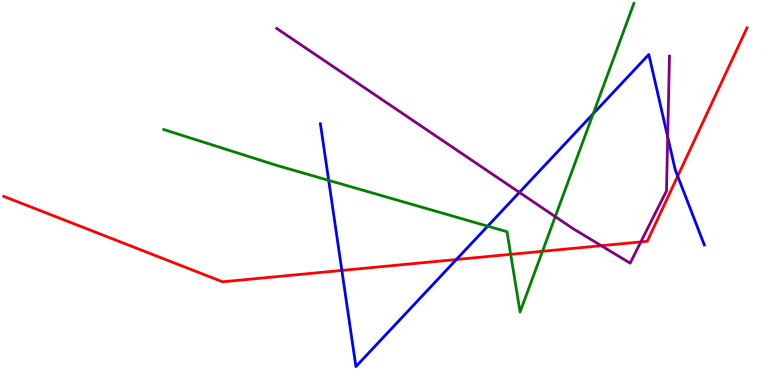[{'lines': ['blue', 'red'], 'intersections': [{'x': 4.41, 'y': 2.98}, {'x': 5.89, 'y': 3.26}, {'x': 8.74, 'y': 5.43}]}, {'lines': ['green', 'red'], 'intersections': [{'x': 6.59, 'y': 3.39}, {'x': 7.0, 'y': 3.47}]}, {'lines': ['purple', 'red'], 'intersections': [{'x': 7.76, 'y': 3.62}, {'x': 8.27, 'y': 3.72}]}, {'lines': ['blue', 'green'], 'intersections': [{'x': 4.24, 'y': 5.32}, {'x': 6.29, 'y': 4.13}, {'x': 7.65, 'y': 7.04}]}, {'lines': ['blue', 'purple'], 'intersections': [{'x': 6.7, 'y': 5.0}, {'x': 8.62, 'y': 6.45}]}, {'lines': ['green', 'purple'], 'intersections': [{'x': 7.16, 'y': 4.37}]}]